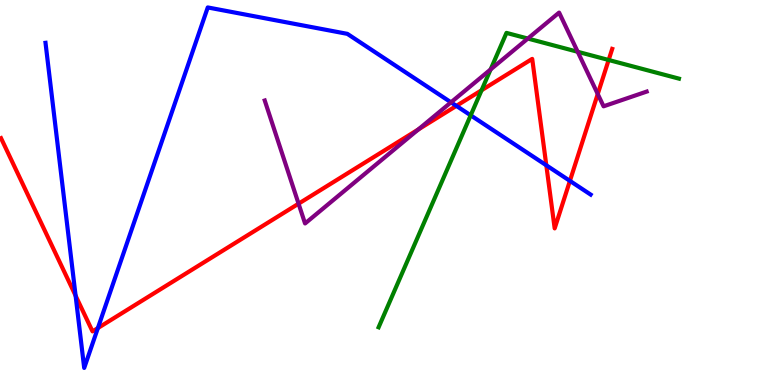[{'lines': ['blue', 'red'], 'intersections': [{'x': 0.975, 'y': 2.32}, {'x': 1.26, 'y': 1.48}, {'x': 5.89, 'y': 7.25}, {'x': 7.05, 'y': 5.71}, {'x': 7.35, 'y': 5.3}]}, {'lines': ['green', 'red'], 'intersections': [{'x': 6.21, 'y': 7.66}, {'x': 7.85, 'y': 8.44}]}, {'lines': ['purple', 'red'], 'intersections': [{'x': 3.85, 'y': 4.71}, {'x': 5.4, 'y': 6.64}, {'x': 7.71, 'y': 7.56}]}, {'lines': ['blue', 'green'], 'intersections': [{'x': 6.07, 'y': 7.0}]}, {'lines': ['blue', 'purple'], 'intersections': [{'x': 5.82, 'y': 7.34}]}, {'lines': ['green', 'purple'], 'intersections': [{'x': 6.33, 'y': 8.2}, {'x': 6.81, 'y': 9.0}, {'x': 7.45, 'y': 8.65}]}]